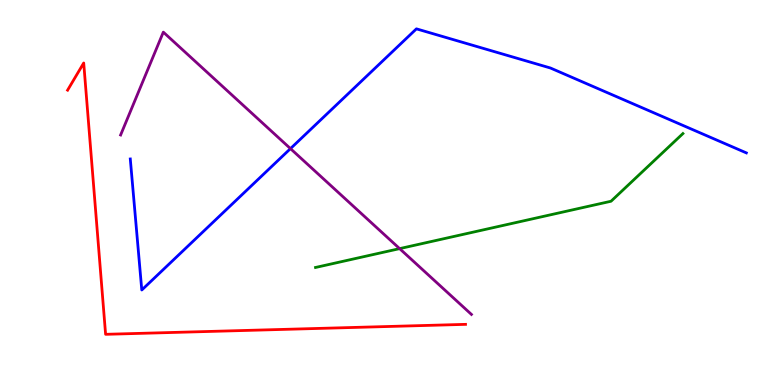[{'lines': ['blue', 'red'], 'intersections': []}, {'lines': ['green', 'red'], 'intersections': []}, {'lines': ['purple', 'red'], 'intersections': []}, {'lines': ['blue', 'green'], 'intersections': []}, {'lines': ['blue', 'purple'], 'intersections': [{'x': 3.75, 'y': 6.14}]}, {'lines': ['green', 'purple'], 'intersections': [{'x': 5.16, 'y': 3.54}]}]